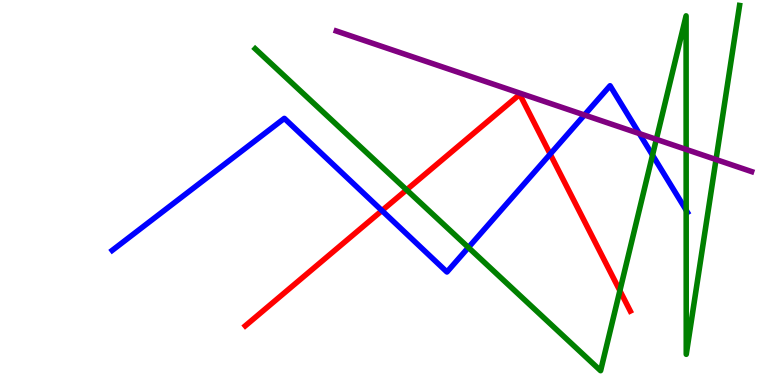[{'lines': ['blue', 'red'], 'intersections': [{'x': 4.93, 'y': 4.53}, {'x': 7.1, 'y': 6.0}]}, {'lines': ['green', 'red'], 'intersections': [{'x': 5.25, 'y': 5.07}, {'x': 8.0, 'y': 2.45}]}, {'lines': ['purple', 'red'], 'intersections': []}, {'lines': ['blue', 'green'], 'intersections': [{'x': 6.04, 'y': 3.57}, {'x': 8.42, 'y': 5.97}, {'x': 8.85, 'y': 4.54}]}, {'lines': ['blue', 'purple'], 'intersections': [{'x': 7.54, 'y': 7.01}, {'x': 8.25, 'y': 6.53}]}, {'lines': ['green', 'purple'], 'intersections': [{'x': 8.47, 'y': 6.38}, {'x': 8.85, 'y': 6.12}, {'x': 9.24, 'y': 5.86}]}]